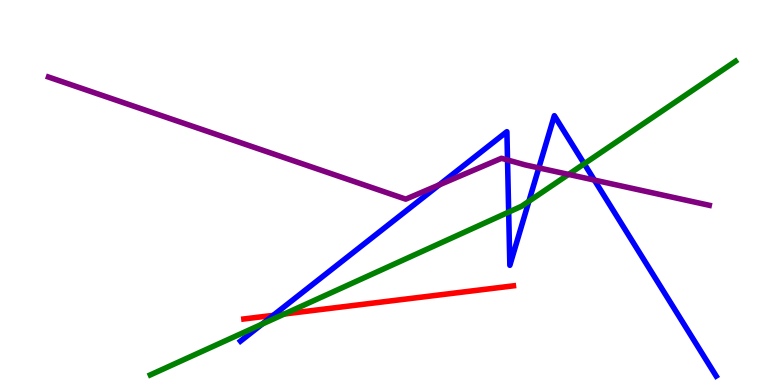[{'lines': ['blue', 'red'], 'intersections': [{'x': 3.53, 'y': 1.81}]}, {'lines': ['green', 'red'], 'intersections': [{'x': 3.67, 'y': 1.84}]}, {'lines': ['purple', 'red'], 'intersections': []}, {'lines': ['blue', 'green'], 'intersections': [{'x': 3.38, 'y': 1.58}, {'x': 6.56, 'y': 4.49}, {'x': 6.82, 'y': 4.77}, {'x': 7.54, 'y': 5.75}]}, {'lines': ['blue', 'purple'], 'intersections': [{'x': 5.67, 'y': 5.2}, {'x': 6.55, 'y': 5.84}, {'x': 6.95, 'y': 5.64}, {'x': 7.67, 'y': 5.32}]}, {'lines': ['green', 'purple'], 'intersections': [{'x': 7.34, 'y': 5.47}]}]